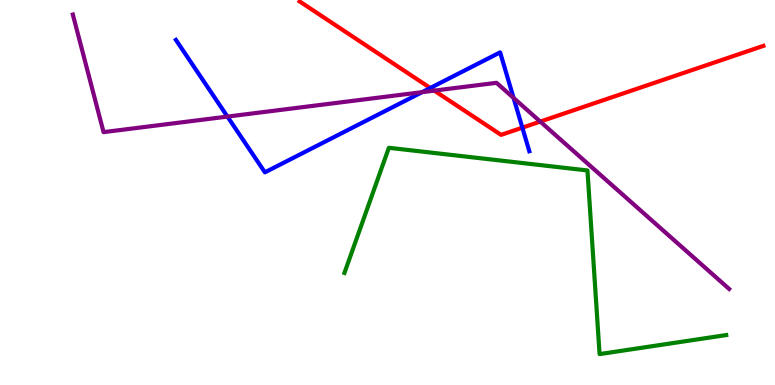[{'lines': ['blue', 'red'], 'intersections': [{'x': 5.55, 'y': 7.71}, {'x': 6.74, 'y': 6.68}]}, {'lines': ['green', 'red'], 'intersections': []}, {'lines': ['purple', 'red'], 'intersections': [{'x': 5.6, 'y': 7.65}, {'x': 6.97, 'y': 6.84}]}, {'lines': ['blue', 'green'], 'intersections': []}, {'lines': ['blue', 'purple'], 'intersections': [{'x': 2.93, 'y': 6.97}, {'x': 5.45, 'y': 7.61}, {'x': 6.63, 'y': 7.46}]}, {'lines': ['green', 'purple'], 'intersections': []}]